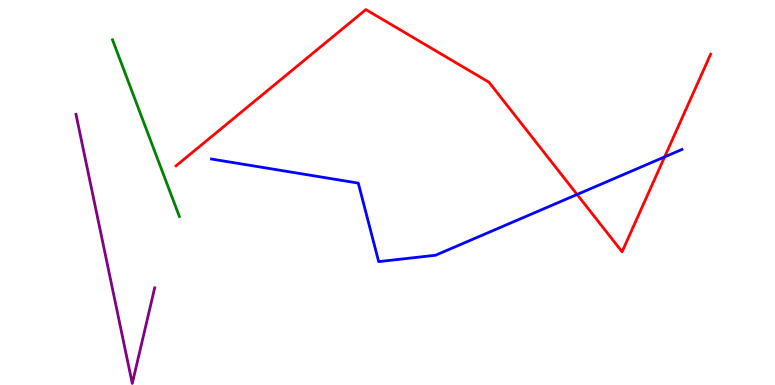[{'lines': ['blue', 'red'], 'intersections': [{'x': 7.45, 'y': 4.95}, {'x': 8.58, 'y': 5.92}]}, {'lines': ['green', 'red'], 'intersections': []}, {'lines': ['purple', 'red'], 'intersections': []}, {'lines': ['blue', 'green'], 'intersections': []}, {'lines': ['blue', 'purple'], 'intersections': []}, {'lines': ['green', 'purple'], 'intersections': []}]